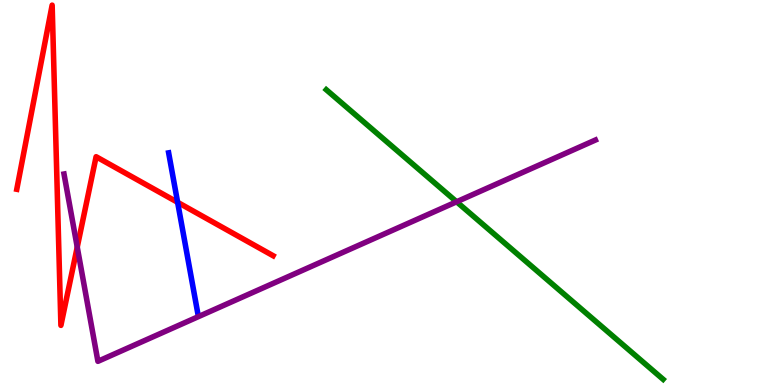[{'lines': ['blue', 'red'], 'intersections': [{'x': 2.29, 'y': 4.75}]}, {'lines': ['green', 'red'], 'intersections': []}, {'lines': ['purple', 'red'], 'intersections': [{'x': 0.997, 'y': 3.58}]}, {'lines': ['blue', 'green'], 'intersections': []}, {'lines': ['blue', 'purple'], 'intersections': []}, {'lines': ['green', 'purple'], 'intersections': [{'x': 5.89, 'y': 4.76}]}]